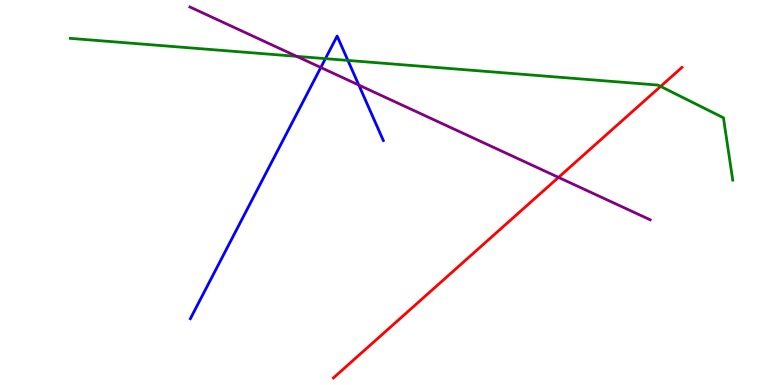[{'lines': ['blue', 'red'], 'intersections': []}, {'lines': ['green', 'red'], 'intersections': [{'x': 8.52, 'y': 7.76}]}, {'lines': ['purple', 'red'], 'intersections': [{'x': 7.21, 'y': 5.39}]}, {'lines': ['blue', 'green'], 'intersections': [{'x': 4.2, 'y': 8.48}, {'x': 4.49, 'y': 8.43}]}, {'lines': ['blue', 'purple'], 'intersections': [{'x': 4.14, 'y': 8.25}, {'x': 4.63, 'y': 7.79}]}, {'lines': ['green', 'purple'], 'intersections': [{'x': 3.83, 'y': 8.54}]}]